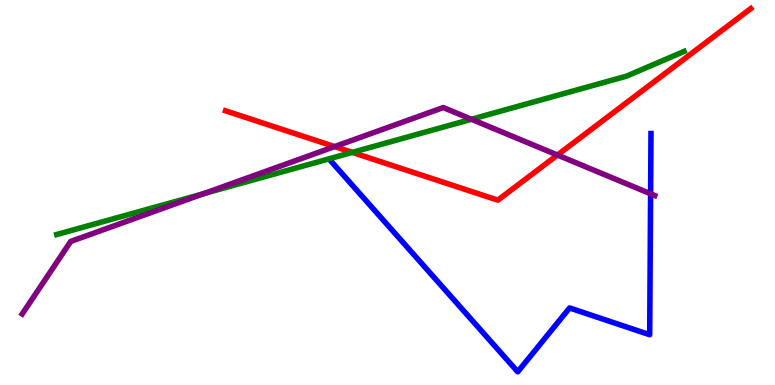[{'lines': ['blue', 'red'], 'intersections': []}, {'lines': ['green', 'red'], 'intersections': [{'x': 4.55, 'y': 6.04}]}, {'lines': ['purple', 'red'], 'intersections': [{'x': 4.32, 'y': 6.19}, {'x': 7.19, 'y': 5.97}]}, {'lines': ['blue', 'green'], 'intersections': []}, {'lines': ['blue', 'purple'], 'intersections': [{'x': 8.39, 'y': 4.97}]}, {'lines': ['green', 'purple'], 'intersections': [{'x': 2.62, 'y': 4.97}, {'x': 6.08, 'y': 6.9}]}]